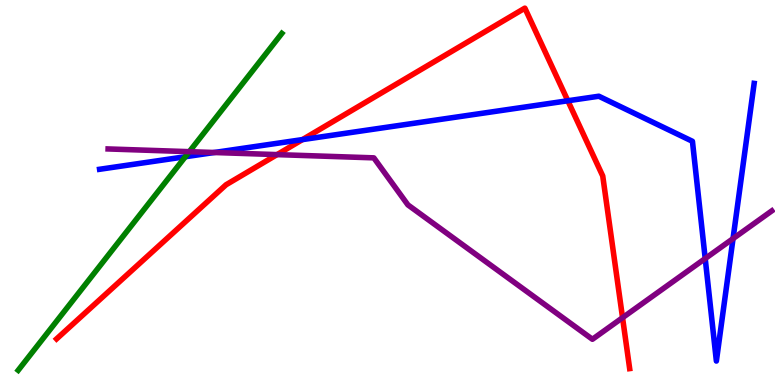[{'lines': ['blue', 'red'], 'intersections': [{'x': 3.9, 'y': 6.37}, {'x': 7.33, 'y': 7.38}]}, {'lines': ['green', 'red'], 'intersections': []}, {'lines': ['purple', 'red'], 'intersections': [{'x': 3.57, 'y': 5.98}, {'x': 8.03, 'y': 1.75}]}, {'lines': ['blue', 'green'], 'intersections': [{'x': 2.39, 'y': 5.93}]}, {'lines': ['blue', 'purple'], 'intersections': [{'x': 2.76, 'y': 6.04}, {'x': 9.1, 'y': 3.28}, {'x': 9.46, 'y': 3.8}]}, {'lines': ['green', 'purple'], 'intersections': [{'x': 2.44, 'y': 6.06}]}]